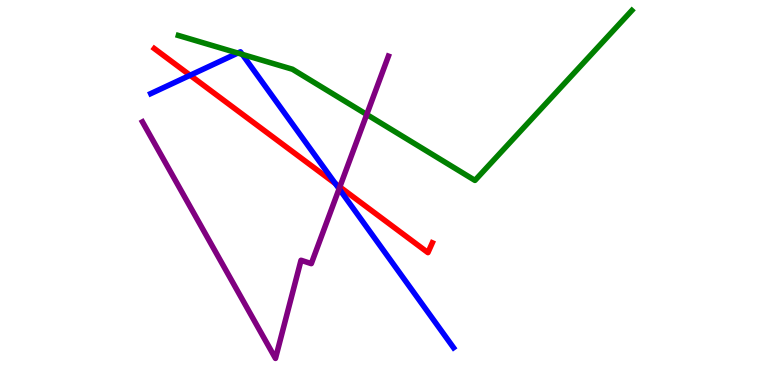[{'lines': ['blue', 'red'], 'intersections': [{'x': 2.45, 'y': 8.05}, {'x': 4.33, 'y': 5.23}]}, {'lines': ['green', 'red'], 'intersections': []}, {'lines': ['purple', 'red'], 'intersections': [{'x': 4.38, 'y': 5.15}]}, {'lines': ['blue', 'green'], 'intersections': [{'x': 3.07, 'y': 8.62}, {'x': 3.13, 'y': 8.59}]}, {'lines': ['blue', 'purple'], 'intersections': [{'x': 4.38, 'y': 5.1}]}, {'lines': ['green', 'purple'], 'intersections': [{'x': 4.73, 'y': 7.03}]}]